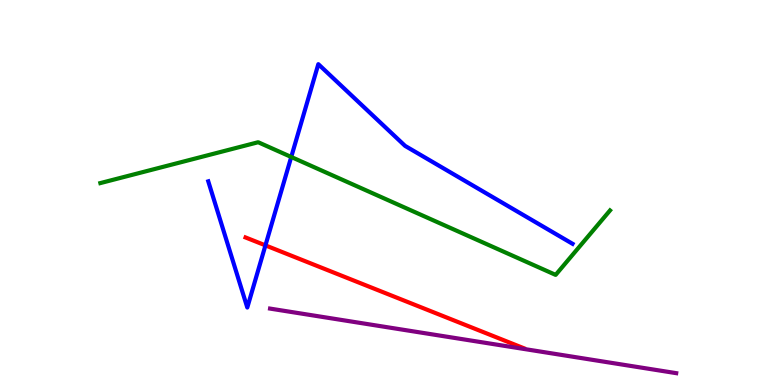[{'lines': ['blue', 'red'], 'intersections': [{'x': 3.43, 'y': 3.63}]}, {'lines': ['green', 'red'], 'intersections': []}, {'lines': ['purple', 'red'], 'intersections': []}, {'lines': ['blue', 'green'], 'intersections': [{'x': 3.76, 'y': 5.92}]}, {'lines': ['blue', 'purple'], 'intersections': []}, {'lines': ['green', 'purple'], 'intersections': []}]